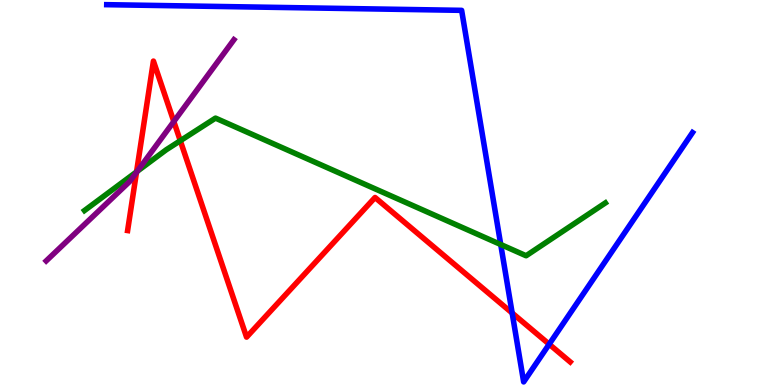[{'lines': ['blue', 'red'], 'intersections': [{'x': 6.61, 'y': 1.87}, {'x': 7.09, 'y': 1.06}]}, {'lines': ['green', 'red'], 'intersections': [{'x': 1.76, 'y': 5.54}, {'x': 2.33, 'y': 6.34}]}, {'lines': ['purple', 'red'], 'intersections': [{'x': 1.76, 'y': 5.52}, {'x': 2.24, 'y': 6.84}]}, {'lines': ['blue', 'green'], 'intersections': [{'x': 6.46, 'y': 3.65}]}, {'lines': ['blue', 'purple'], 'intersections': []}, {'lines': ['green', 'purple'], 'intersections': [{'x': 1.77, 'y': 5.55}]}]